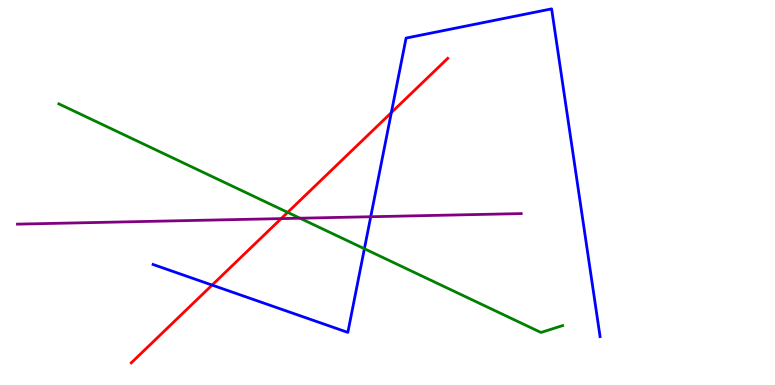[{'lines': ['blue', 'red'], 'intersections': [{'x': 2.74, 'y': 2.6}, {'x': 5.05, 'y': 7.07}]}, {'lines': ['green', 'red'], 'intersections': [{'x': 3.71, 'y': 4.48}]}, {'lines': ['purple', 'red'], 'intersections': [{'x': 3.63, 'y': 4.32}]}, {'lines': ['blue', 'green'], 'intersections': [{'x': 4.7, 'y': 3.54}]}, {'lines': ['blue', 'purple'], 'intersections': [{'x': 4.78, 'y': 4.37}]}, {'lines': ['green', 'purple'], 'intersections': [{'x': 3.87, 'y': 4.33}]}]